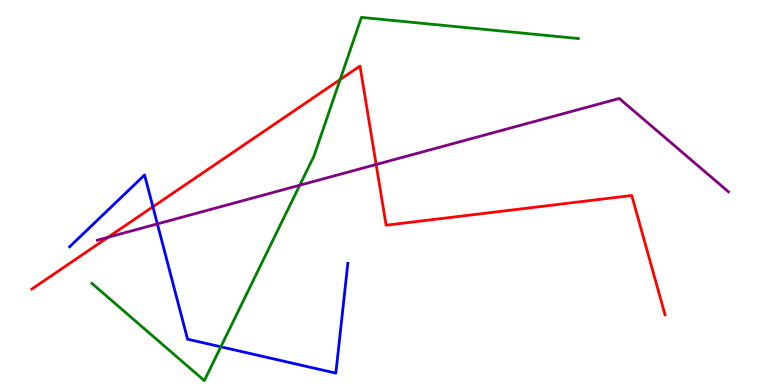[{'lines': ['blue', 'red'], 'intersections': [{'x': 1.97, 'y': 4.63}]}, {'lines': ['green', 'red'], 'intersections': [{'x': 4.39, 'y': 7.93}]}, {'lines': ['purple', 'red'], 'intersections': [{'x': 1.39, 'y': 3.84}, {'x': 4.85, 'y': 5.73}]}, {'lines': ['blue', 'green'], 'intersections': [{'x': 2.85, 'y': 0.992}]}, {'lines': ['blue', 'purple'], 'intersections': [{'x': 2.03, 'y': 4.18}]}, {'lines': ['green', 'purple'], 'intersections': [{'x': 3.87, 'y': 5.19}]}]